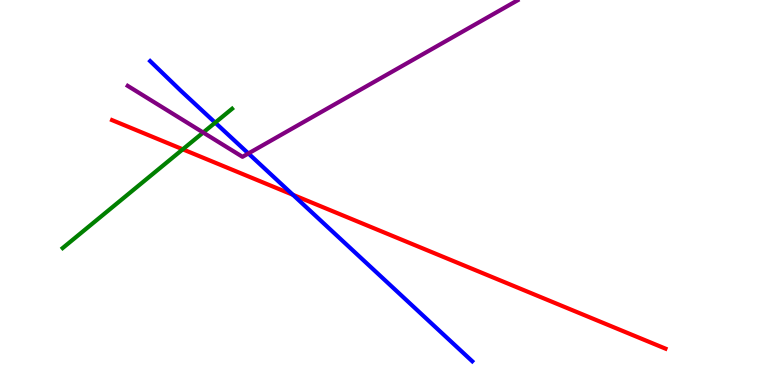[{'lines': ['blue', 'red'], 'intersections': [{'x': 3.78, 'y': 4.94}]}, {'lines': ['green', 'red'], 'intersections': [{'x': 2.36, 'y': 6.12}]}, {'lines': ['purple', 'red'], 'intersections': []}, {'lines': ['blue', 'green'], 'intersections': [{'x': 2.78, 'y': 6.81}]}, {'lines': ['blue', 'purple'], 'intersections': [{'x': 3.2, 'y': 6.01}]}, {'lines': ['green', 'purple'], 'intersections': [{'x': 2.62, 'y': 6.56}]}]